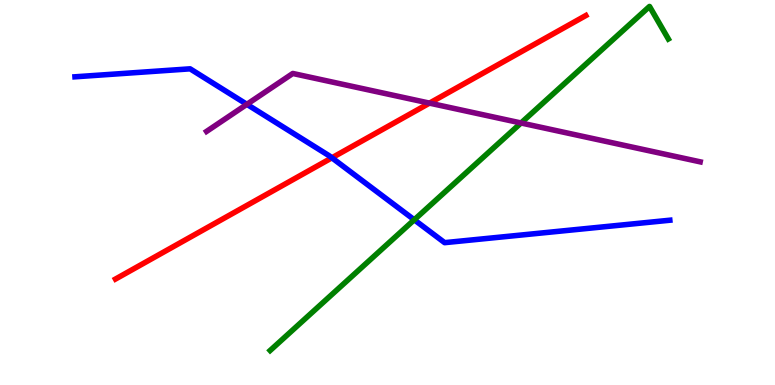[{'lines': ['blue', 'red'], 'intersections': [{'x': 4.28, 'y': 5.9}]}, {'lines': ['green', 'red'], 'intersections': []}, {'lines': ['purple', 'red'], 'intersections': [{'x': 5.54, 'y': 7.32}]}, {'lines': ['blue', 'green'], 'intersections': [{'x': 5.35, 'y': 4.29}]}, {'lines': ['blue', 'purple'], 'intersections': [{'x': 3.19, 'y': 7.29}]}, {'lines': ['green', 'purple'], 'intersections': [{'x': 6.72, 'y': 6.81}]}]